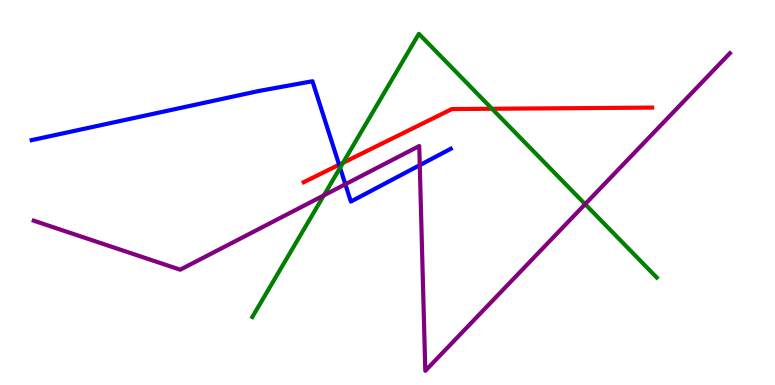[{'lines': ['blue', 'red'], 'intersections': [{'x': 4.38, 'y': 5.72}]}, {'lines': ['green', 'red'], 'intersections': [{'x': 4.43, 'y': 5.77}, {'x': 6.35, 'y': 7.17}]}, {'lines': ['purple', 'red'], 'intersections': []}, {'lines': ['blue', 'green'], 'intersections': [{'x': 4.39, 'y': 5.64}]}, {'lines': ['blue', 'purple'], 'intersections': [{'x': 4.46, 'y': 5.21}, {'x': 5.42, 'y': 5.71}]}, {'lines': ['green', 'purple'], 'intersections': [{'x': 4.18, 'y': 4.93}, {'x': 7.55, 'y': 4.7}]}]